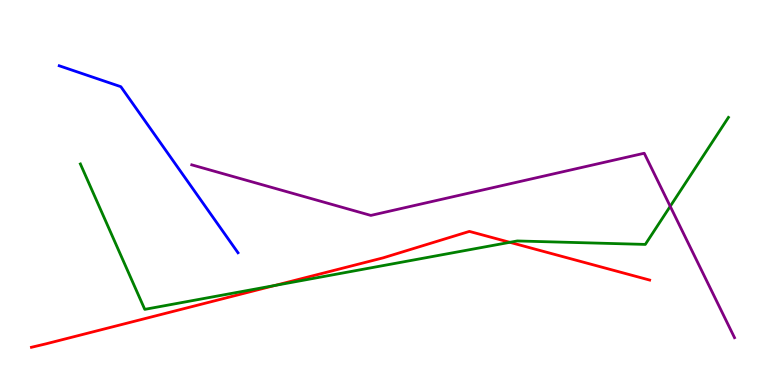[{'lines': ['blue', 'red'], 'intersections': []}, {'lines': ['green', 'red'], 'intersections': [{'x': 3.55, 'y': 2.59}, {'x': 6.58, 'y': 3.71}]}, {'lines': ['purple', 'red'], 'intersections': []}, {'lines': ['blue', 'green'], 'intersections': []}, {'lines': ['blue', 'purple'], 'intersections': []}, {'lines': ['green', 'purple'], 'intersections': [{'x': 8.65, 'y': 4.64}]}]